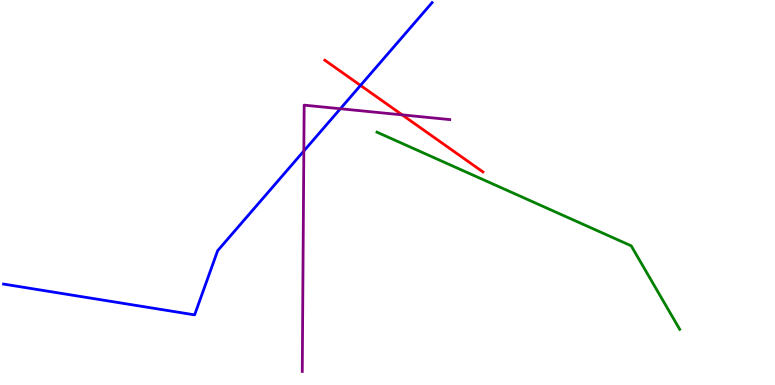[{'lines': ['blue', 'red'], 'intersections': [{'x': 4.65, 'y': 7.78}]}, {'lines': ['green', 'red'], 'intersections': []}, {'lines': ['purple', 'red'], 'intersections': [{'x': 5.19, 'y': 7.02}]}, {'lines': ['blue', 'green'], 'intersections': []}, {'lines': ['blue', 'purple'], 'intersections': [{'x': 3.92, 'y': 6.08}, {'x': 4.39, 'y': 7.18}]}, {'lines': ['green', 'purple'], 'intersections': []}]